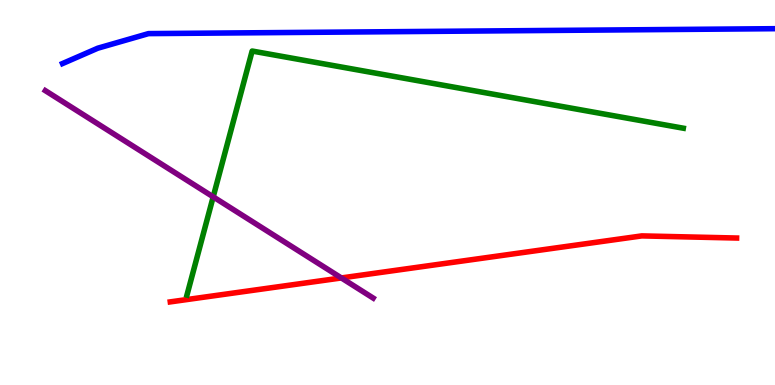[{'lines': ['blue', 'red'], 'intersections': []}, {'lines': ['green', 'red'], 'intersections': []}, {'lines': ['purple', 'red'], 'intersections': [{'x': 4.4, 'y': 2.78}]}, {'lines': ['blue', 'green'], 'intersections': []}, {'lines': ['blue', 'purple'], 'intersections': []}, {'lines': ['green', 'purple'], 'intersections': [{'x': 2.75, 'y': 4.89}]}]